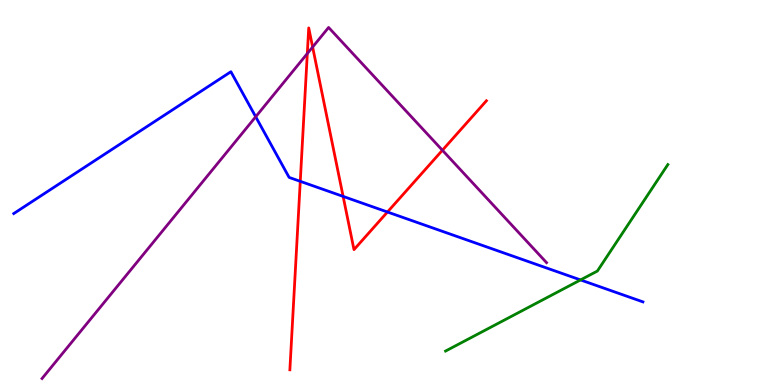[{'lines': ['blue', 'red'], 'intersections': [{'x': 3.87, 'y': 5.29}, {'x': 4.43, 'y': 4.9}, {'x': 5.0, 'y': 4.49}]}, {'lines': ['green', 'red'], 'intersections': []}, {'lines': ['purple', 'red'], 'intersections': [{'x': 3.97, 'y': 8.61}, {'x': 4.03, 'y': 8.78}, {'x': 5.71, 'y': 6.1}]}, {'lines': ['blue', 'green'], 'intersections': [{'x': 7.49, 'y': 2.73}]}, {'lines': ['blue', 'purple'], 'intersections': [{'x': 3.3, 'y': 6.97}]}, {'lines': ['green', 'purple'], 'intersections': []}]